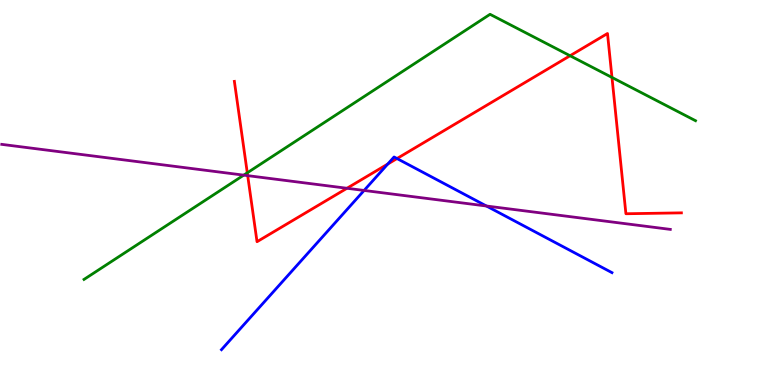[{'lines': ['blue', 'red'], 'intersections': [{'x': 5.0, 'y': 5.74}, {'x': 5.12, 'y': 5.88}]}, {'lines': ['green', 'red'], 'intersections': [{'x': 3.19, 'y': 5.51}, {'x': 7.36, 'y': 8.55}, {'x': 7.9, 'y': 7.99}]}, {'lines': ['purple', 'red'], 'intersections': [{'x': 3.2, 'y': 5.44}, {'x': 4.48, 'y': 5.11}]}, {'lines': ['blue', 'green'], 'intersections': []}, {'lines': ['blue', 'purple'], 'intersections': [{'x': 4.7, 'y': 5.05}, {'x': 6.28, 'y': 4.65}]}, {'lines': ['green', 'purple'], 'intersections': [{'x': 3.14, 'y': 5.45}]}]